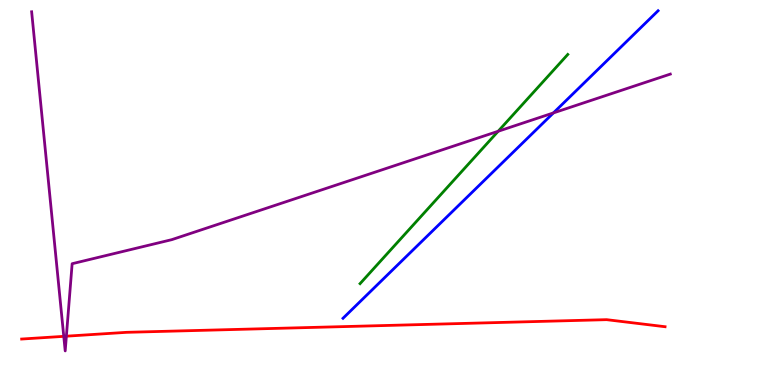[{'lines': ['blue', 'red'], 'intersections': []}, {'lines': ['green', 'red'], 'intersections': []}, {'lines': ['purple', 'red'], 'intersections': [{'x': 0.823, 'y': 1.26}, {'x': 0.856, 'y': 1.27}]}, {'lines': ['blue', 'green'], 'intersections': []}, {'lines': ['blue', 'purple'], 'intersections': [{'x': 7.14, 'y': 7.07}]}, {'lines': ['green', 'purple'], 'intersections': [{'x': 6.43, 'y': 6.59}]}]